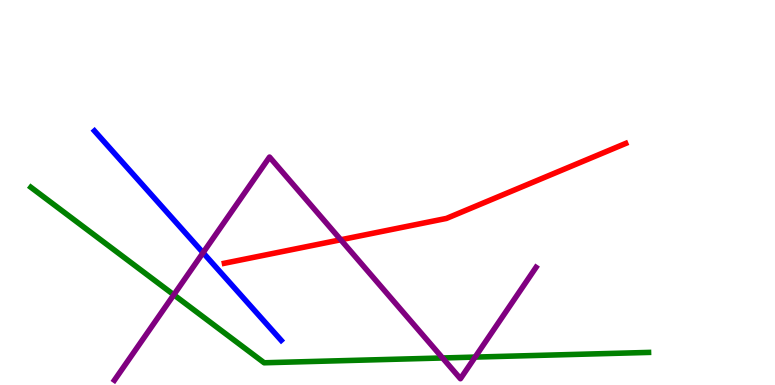[{'lines': ['blue', 'red'], 'intersections': []}, {'lines': ['green', 'red'], 'intersections': []}, {'lines': ['purple', 'red'], 'intersections': [{'x': 4.4, 'y': 3.77}]}, {'lines': ['blue', 'green'], 'intersections': []}, {'lines': ['blue', 'purple'], 'intersections': [{'x': 2.62, 'y': 3.44}]}, {'lines': ['green', 'purple'], 'intersections': [{'x': 2.24, 'y': 2.34}, {'x': 5.71, 'y': 0.702}, {'x': 6.13, 'y': 0.725}]}]